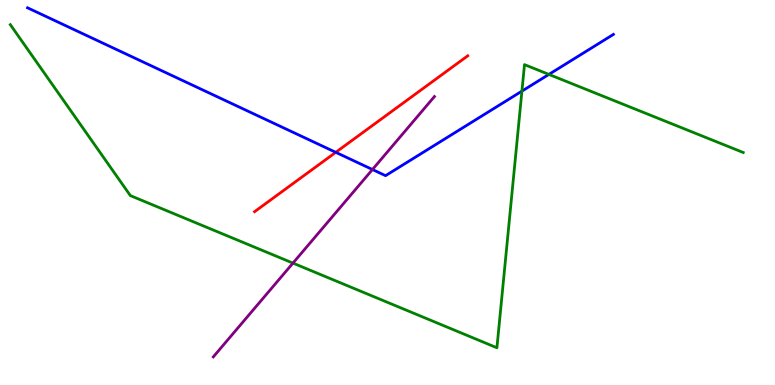[{'lines': ['blue', 'red'], 'intersections': [{'x': 4.33, 'y': 6.04}]}, {'lines': ['green', 'red'], 'intersections': []}, {'lines': ['purple', 'red'], 'intersections': []}, {'lines': ['blue', 'green'], 'intersections': [{'x': 6.73, 'y': 7.63}, {'x': 7.08, 'y': 8.07}]}, {'lines': ['blue', 'purple'], 'intersections': [{'x': 4.81, 'y': 5.6}]}, {'lines': ['green', 'purple'], 'intersections': [{'x': 3.78, 'y': 3.17}]}]